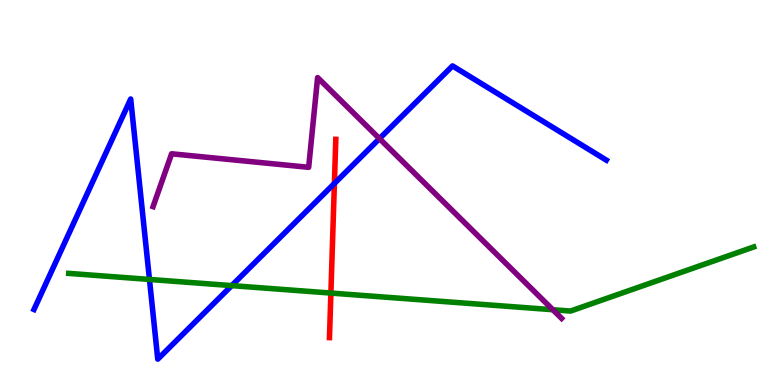[{'lines': ['blue', 'red'], 'intersections': [{'x': 4.31, 'y': 5.23}]}, {'lines': ['green', 'red'], 'intersections': [{'x': 4.27, 'y': 2.39}]}, {'lines': ['purple', 'red'], 'intersections': []}, {'lines': ['blue', 'green'], 'intersections': [{'x': 1.93, 'y': 2.74}, {'x': 2.99, 'y': 2.58}]}, {'lines': ['blue', 'purple'], 'intersections': [{'x': 4.9, 'y': 6.4}]}, {'lines': ['green', 'purple'], 'intersections': [{'x': 7.13, 'y': 1.96}]}]